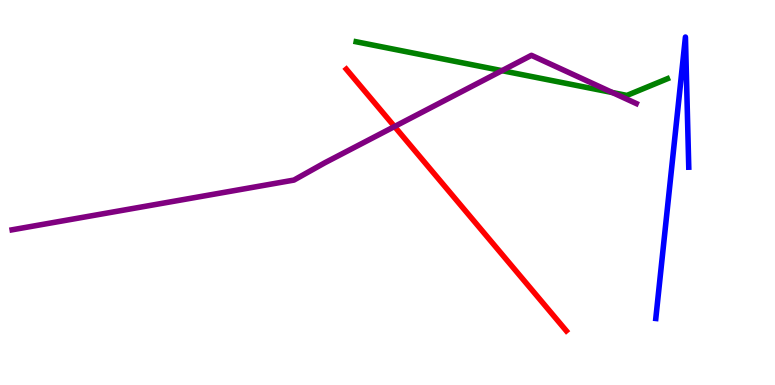[{'lines': ['blue', 'red'], 'intersections': []}, {'lines': ['green', 'red'], 'intersections': []}, {'lines': ['purple', 'red'], 'intersections': [{'x': 5.09, 'y': 6.71}]}, {'lines': ['blue', 'green'], 'intersections': []}, {'lines': ['blue', 'purple'], 'intersections': []}, {'lines': ['green', 'purple'], 'intersections': [{'x': 6.48, 'y': 8.16}, {'x': 7.9, 'y': 7.6}]}]